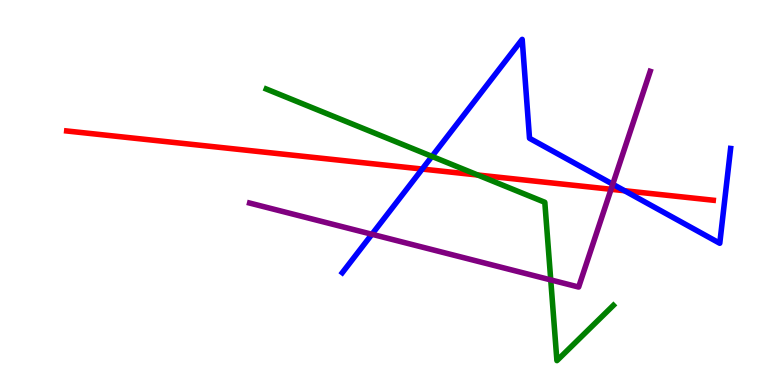[{'lines': ['blue', 'red'], 'intersections': [{'x': 5.45, 'y': 5.61}, {'x': 8.06, 'y': 5.05}]}, {'lines': ['green', 'red'], 'intersections': [{'x': 6.16, 'y': 5.45}]}, {'lines': ['purple', 'red'], 'intersections': [{'x': 7.88, 'y': 5.08}]}, {'lines': ['blue', 'green'], 'intersections': [{'x': 5.57, 'y': 5.94}]}, {'lines': ['blue', 'purple'], 'intersections': [{'x': 4.8, 'y': 3.92}, {'x': 7.91, 'y': 5.22}]}, {'lines': ['green', 'purple'], 'intersections': [{'x': 7.11, 'y': 2.73}]}]